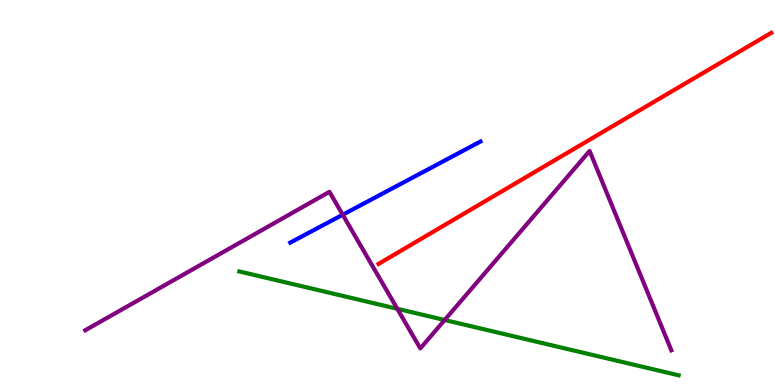[{'lines': ['blue', 'red'], 'intersections': []}, {'lines': ['green', 'red'], 'intersections': []}, {'lines': ['purple', 'red'], 'intersections': []}, {'lines': ['blue', 'green'], 'intersections': []}, {'lines': ['blue', 'purple'], 'intersections': [{'x': 4.42, 'y': 4.42}]}, {'lines': ['green', 'purple'], 'intersections': [{'x': 5.13, 'y': 1.98}, {'x': 5.74, 'y': 1.69}]}]